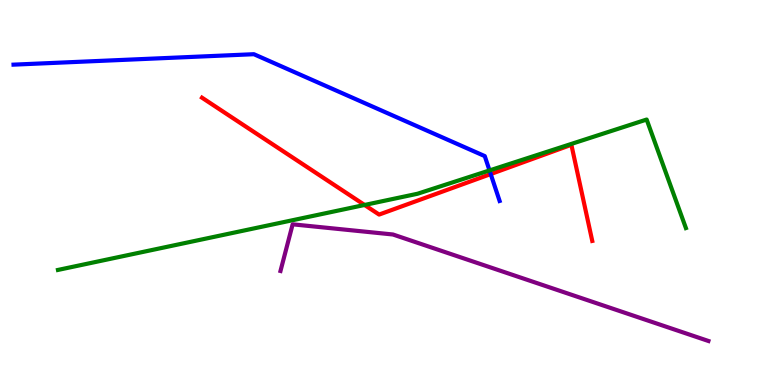[{'lines': ['blue', 'red'], 'intersections': [{'x': 6.33, 'y': 5.48}]}, {'lines': ['green', 'red'], 'intersections': [{'x': 4.7, 'y': 4.68}]}, {'lines': ['purple', 'red'], 'intersections': []}, {'lines': ['blue', 'green'], 'intersections': [{'x': 6.32, 'y': 5.57}]}, {'lines': ['blue', 'purple'], 'intersections': []}, {'lines': ['green', 'purple'], 'intersections': []}]